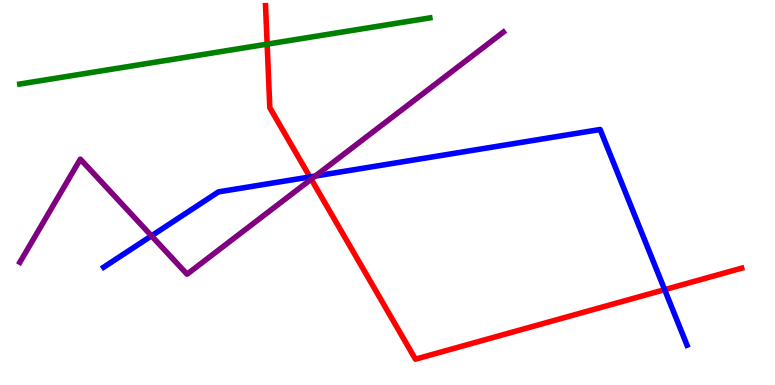[{'lines': ['blue', 'red'], 'intersections': [{'x': 4.0, 'y': 5.4}, {'x': 8.58, 'y': 2.48}]}, {'lines': ['green', 'red'], 'intersections': [{'x': 3.45, 'y': 8.85}]}, {'lines': ['purple', 'red'], 'intersections': [{'x': 4.02, 'y': 5.35}]}, {'lines': ['blue', 'green'], 'intersections': []}, {'lines': ['blue', 'purple'], 'intersections': [{'x': 1.95, 'y': 3.87}, {'x': 4.07, 'y': 5.43}]}, {'lines': ['green', 'purple'], 'intersections': []}]